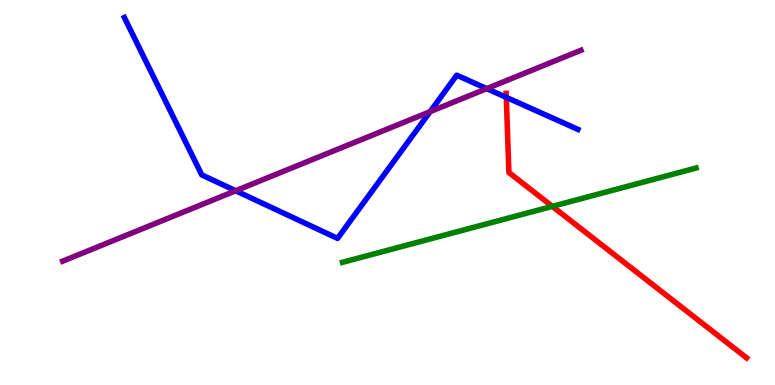[{'lines': ['blue', 'red'], 'intersections': [{'x': 6.53, 'y': 7.47}]}, {'lines': ['green', 'red'], 'intersections': [{'x': 7.13, 'y': 4.64}]}, {'lines': ['purple', 'red'], 'intersections': []}, {'lines': ['blue', 'green'], 'intersections': []}, {'lines': ['blue', 'purple'], 'intersections': [{'x': 3.04, 'y': 5.05}, {'x': 5.55, 'y': 7.1}, {'x': 6.28, 'y': 7.7}]}, {'lines': ['green', 'purple'], 'intersections': []}]